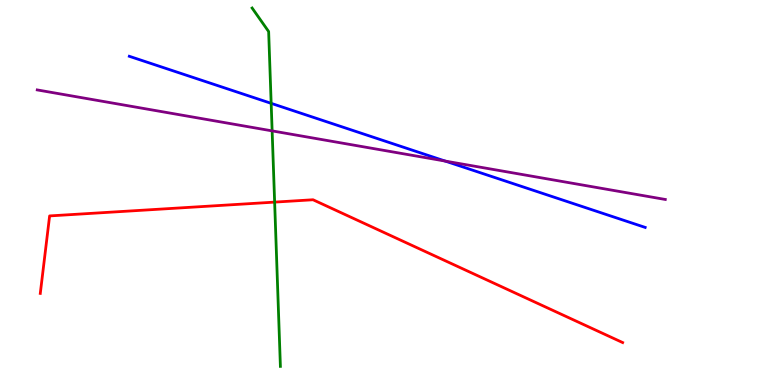[{'lines': ['blue', 'red'], 'intersections': []}, {'lines': ['green', 'red'], 'intersections': [{'x': 3.54, 'y': 4.75}]}, {'lines': ['purple', 'red'], 'intersections': []}, {'lines': ['blue', 'green'], 'intersections': [{'x': 3.5, 'y': 7.32}]}, {'lines': ['blue', 'purple'], 'intersections': [{'x': 5.74, 'y': 5.82}]}, {'lines': ['green', 'purple'], 'intersections': [{'x': 3.51, 'y': 6.6}]}]